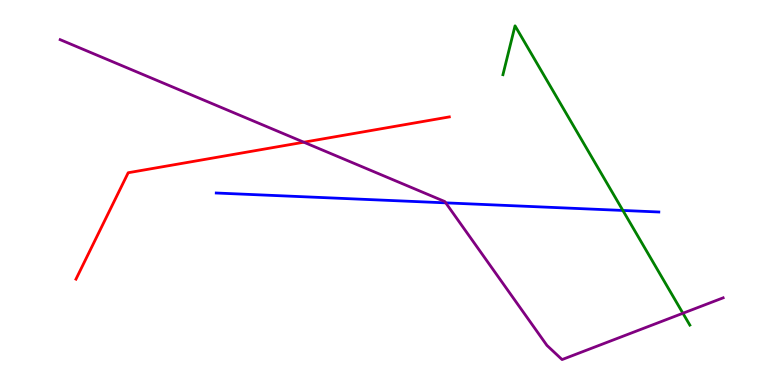[{'lines': ['blue', 'red'], 'intersections': []}, {'lines': ['green', 'red'], 'intersections': []}, {'lines': ['purple', 'red'], 'intersections': [{'x': 3.92, 'y': 6.31}]}, {'lines': ['blue', 'green'], 'intersections': [{'x': 8.04, 'y': 4.53}]}, {'lines': ['blue', 'purple'], 'intersections': [{'x': 5.75, 'y': 4.73}]}, {'lines': ['green', 'purple'], 'intersections': [{'x': 8.81, 'y': 1.86}]}]